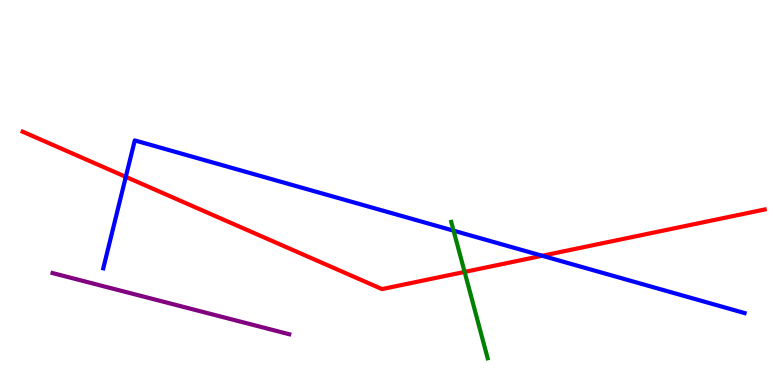[{'lines': ['blue', 'red'], 'intersections': [{'x': 1.62, 'y': 5.41}, {'x': 7.0, 'y': 3.36}]}, {'lines': ['green', 'red'], 'intersections': [{'x': 5.99, 'y': 2.94}]}, {'lines': ['purple', 'red'], 'intersections': []}, {'lines': ['blue', 'green'], 'intersections': [{'x': 5.85, 'y': 4.01}]}, {'lines': ['blue', 'purple'], 'intersections': []}, {'lines': ['green', 'purple'], 'intersections': []}]